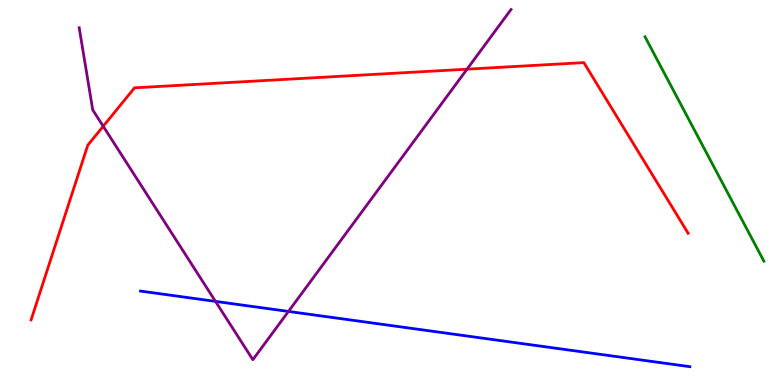[{'lines': ['blue', 'red'], 'intersections': []}, {'lines': ['green', 'red'], 'intersections': []}, {'lines': ['purple', 'red'], 'intersections': [{'x': 1.33, 'y': 6.72}, {'x': 6.03, 'y': 8.2}]}, {'lines': ['blue', 'green'], 'intersections': []}, {'lines': ['blue', 'purple'], 'intersections': [{'x': 2.78, 'y': 2.17}, {'x': 3.72, 'y': 1.91}]}, {'lines': ['green', 'purple'], 'intersections': []}]